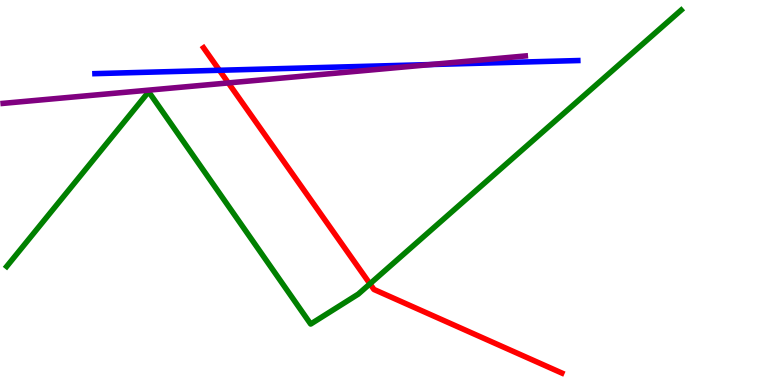[{'lines': ['blue', 'red'], 'intersections': [{'x': 2.83, 'y': 8.17}]}, {'lines': ['green', 'red'], 'intersections': [{'x': 4.77, 'y': 2.63}]}, {'lines': ['purple', 'red'], 'intersections': [{'x': 2.95, 'y': 7.85}]}, {'lines': ['blue', 'green'], 'intersections': []}, {'lines': ['blue', 'purple'], 'intersections': [{'x': 5.56, 'y': 8.32}]}, {'lines': ['green', 'purple'], 'intersections': []}]